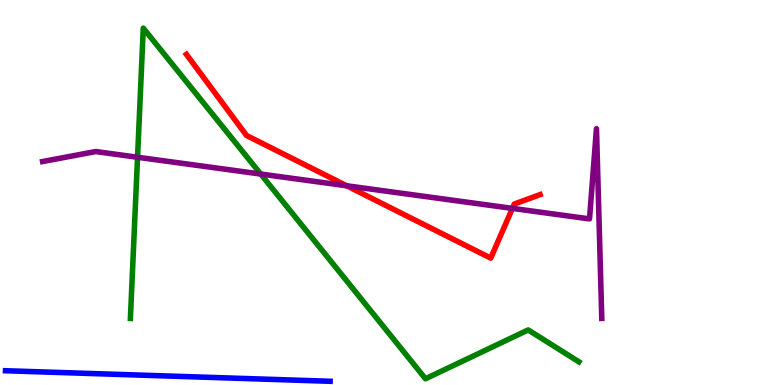[{'lines': ['blue', 'red'], 'intersections': []}, {'lines': ['green', 'red'], 'intersections': []}, {'lines': ['purple', 'red'], 'intersections': [{'x': 4.47, 'y': 5.17}, {'x': 6.61, 'y': 4.59}]}, {'lines': ['blue', 'green'], 'intersections': []}, {'lines': ['blue', 'purple'], 'intersections': []}, {'lines': ['green', 'purple'], 'intersections': [{'x': 1.77, 'y': 5.92}, {'x': 3.36, 'y': 5.48}]}]